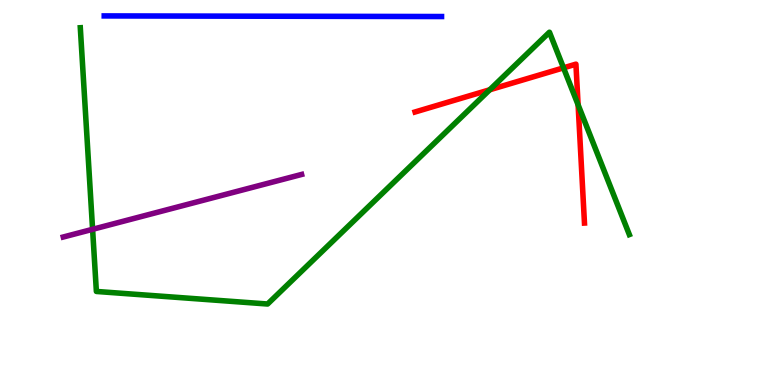[{'lines': ['blue', 'red'], 'intersections': []}, {'lines': ['green', 'red'], 'intersections': [{'x': 6.32, 'y': 7.67}, {'x': 7.27, 'y': 8.24}, {'x': 7.46, 'y': 7.28}]}, {'lines': ['purple', 'red'], 'intersections': []}, {'lines': ['blue', 'green'], 'intersections': []}, {'lines': ['blue', 'purple'], 'intersections': []}, {'lines': ['green', 'purple'], 'intersections': [{'x': 1.19, 'y': 4.04}]}]